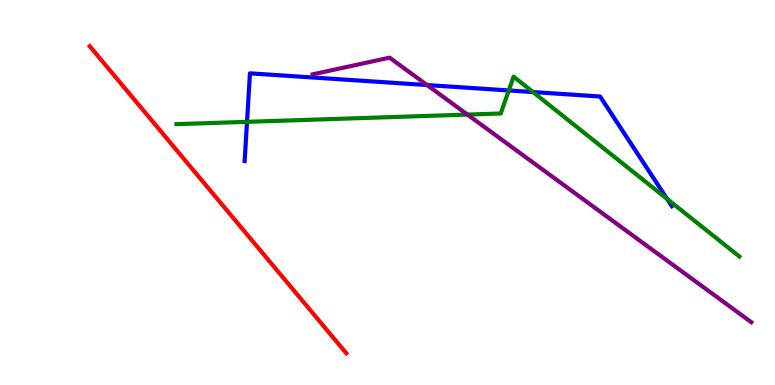[{'lines': ['blue', 'red'], 'intersections': []}, {'lines': ['green', 'red'], 'intersections': []}, {'lines': ['purple', 'red'], 'intersections': []}, {'lines': ['blue', 'green'], 'intersections': [{'x': 3.19, 'y': 6.84}, {'x': 6.56, 'y': 7.65}, {'x': 6.88, 'y': 7.61}, {'x': 8.61, 'y': 4.83}]}, {'lines': ['blue', 'purple'], 'intersections': [{'x': 5.51, 'y': 7.79}]}, {'lines': ['green', 'purple'], 'intersections': [{'x': 6.03, 'y': 7.02}]}]